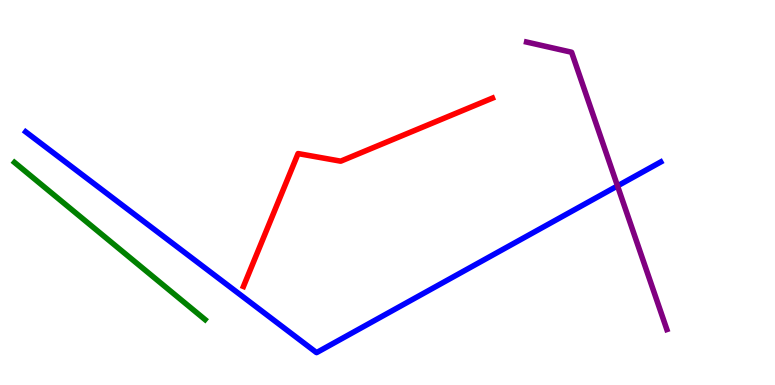[{'lines': ['blue', 'red'], 'intersections': []}, {'lines': ['green', 'red'], 'intersections': []}, {'lines': ['purple', 'red'], 'intersections': []}, {'lines': ['blue', 'green'], 'intersections': []}, {'lines': ['blue', 'purple'], 'intersections': [{'x': 7.97, 'y': 5.17}]}, {'lines': ['green', 'purple'], 'intersections': []}]